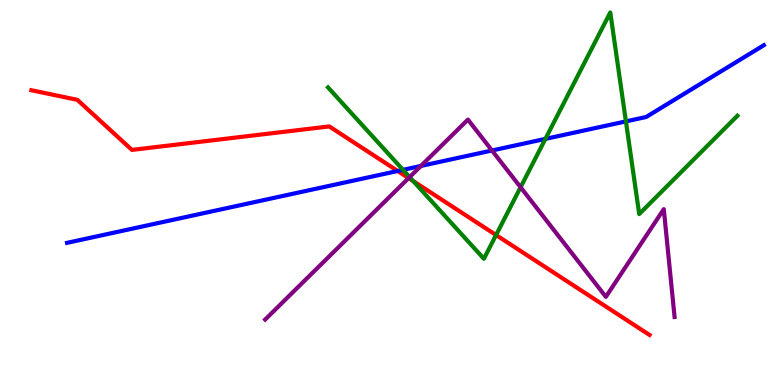[{'lines': ['blue', 'red'], 'intersections': [{'x': 5.13, 'y': 5.56}]}, {'lines': ['green', 'red'], 'intersections': [{'x': 5.33, 'y': 5.3}, {'x': 6.4, 'y': 3.9}]}, {'lines': ['purple', 'red'], 'intersections': [{'x': 5.27, 'y': 5.37}]}, {'lines': ['blue', 'green'], 'intersections': [{'x': 5.2, 'y': 5.59}, {'x': 7.04, 'y': 6.39}, {'x': 8.08, 'y': 6.85}]}, {'lines': ['blue', 'purple'], 'intersections': [{'x': 5.43, 'y': 5.69}, {'x': 6.35, 'y': 6.09}]}, {'lines': ['green', 'purple'], 'intersections': [{'x': 5.29, 'y': 5.4}, {'x': 6.72, 'y': 5.14}]}]